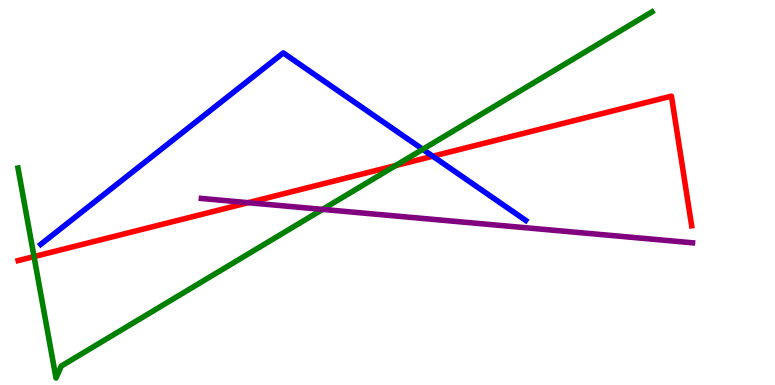[{'lines': ['blue', 'red'], 'intersections': [{'x': 5.58, 'y': 5.94}]}, {'lines': ['green', 'red'], 'intersections': [{'x': 0.439, 'y': 3.34}, {'x': 5.11, 'y': 5.7}]}, {'lines': ['purple', 'red'], 'intersections': [{'x': 3.2, 'y': 4.74}]}, {'lines': ['blue', 'green'], 'intersections': [{'x': 5.46, 'y': 6.12}]}, {'lines': ['blue', 'purple'], 'intersections': []}, {'lines': ['green', 'purple'], 'intersections': [{'x': 4.16, 'y': 4.56}]}]